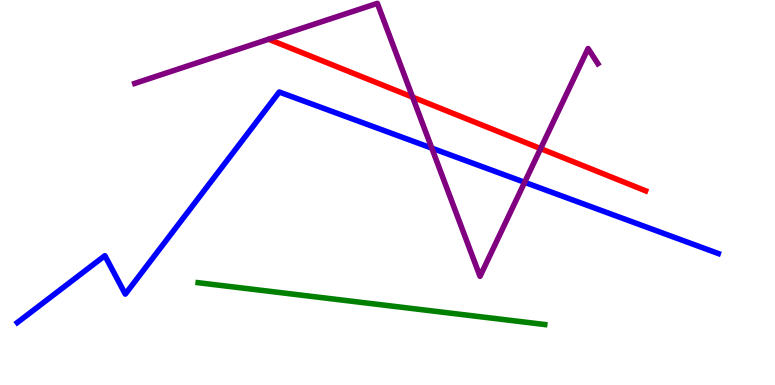[{'lines': ['blue', 'red'], 'intersections': []}, {'lines': ['green', 'red'], 'intersections': []}, {'lines': ['purple', 'red'], 'intersections': [{'x': 5.32, 'y': 7.48}, {'x': 6.98, 'y': 6.14}]}, {'lines': ['blue', 'green'], 'intersections': []}, {'lines': ['blue', 'purple'], 'intersections': [{'x': 5.57, 'y': 6.15}, {'x': 6.77, 'y': 5.27}]}, {'lines': ['green', 'purple'], 'intersections': []}]